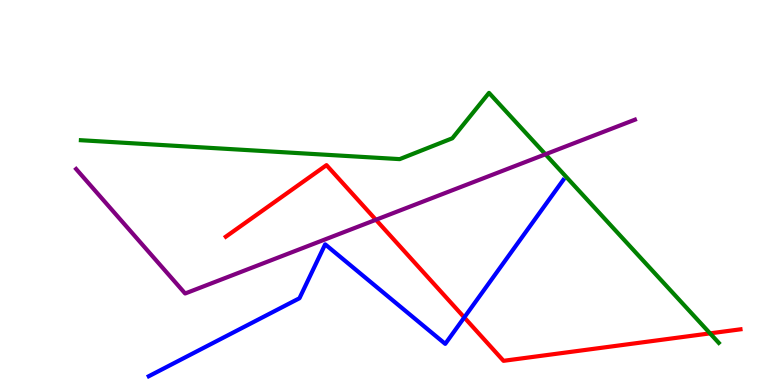[{'lines': ['blue', 'red'], 'intersections': [{'x': 5.99, 'y': 1.75}]}, {'lines': ['green', 'red'], 'intersections': [{'x': 9.16, 'y': 1.34}]}, {'lines': ['purple', 'red'], 'intersections': [{'x': 4.85, 'y': 4.29}]}, {'lines': ['blue', 'green'], 'intersections': []}, {'lines': ['blue', 'purple'], 'intersections': []}, {'lines': ['green', 'purple'], 'intersections': [{'x': 7.04, 'y': 5.99}]}]